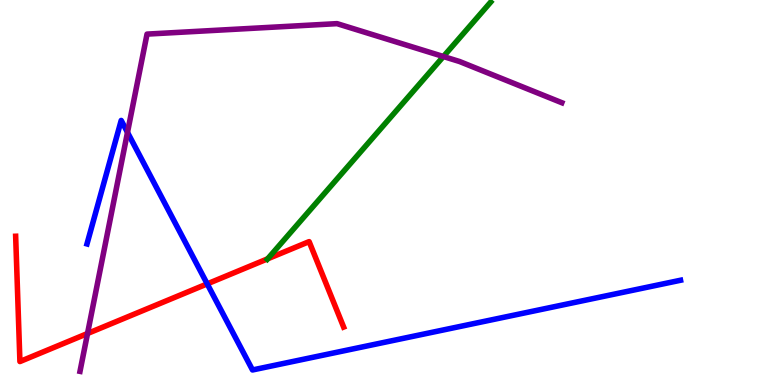[{'lines': ['blue', 'red'], 'intersections': [{'x': 2.67, 'y': 2.63}]}, {'lines': ['green', 'red'], 'intersections': [{'x': 3.45, 'y': 3.28}]}, {'lines': ['purple', 'red'], 'intersections': [{'x': 1.13, 'y': 1.34}]}, {'lines': ['blue', 'green'], 'intersections': []}, {'lines': ['blue', 'purple'], 'intersections': [{'x': 1.65, 'y': 6.56}]}, {'lines': ['green', 'purple'], 'intersections': [{'x': 5.72, 'y': 8.53}]}]